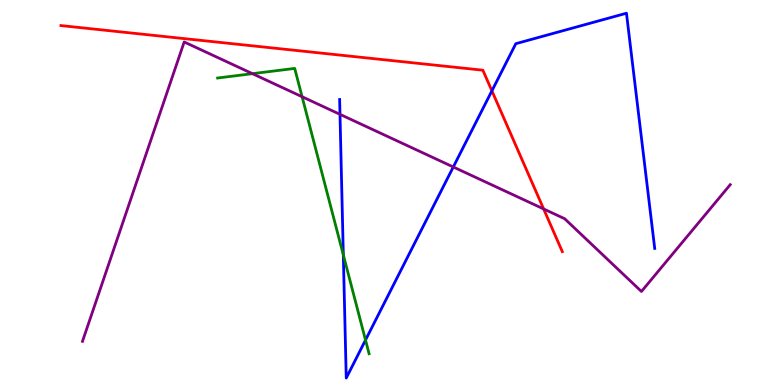[{'lines': ['blue', 'red'], 'intersections': [{'x': 6.35, 'y': 7.64}]}, {'lines': ['green', 'red'], 'intersections': []}, {'lines': ['purple', 'red'], 'intersections': [{'x': 7.01, 'y': 4.57}]}, {'lines': ['blue', 'green'], 'intersections': [{'x': 4.43, 'y': 3.38}, {'x': 4.72, 'y': 1.17}]}, {'lines': ['blue', 'purple'], 'intersections': [{'x': 4.39, 'y': 7.03}, {'x': 5.85, 'y': 5.66}]}, {'lines': ['green', 'purple'], 'intersections': [{'x': 3.26, 'y': 8.09}, {'x': 3.9, 'y': 7.49}]}]